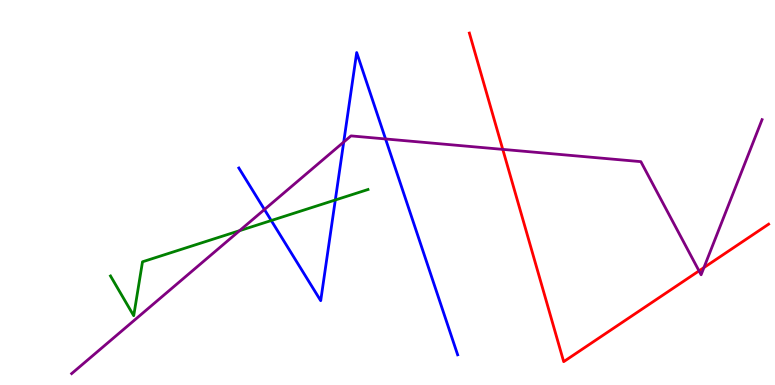[{'lines': ['blue', 'red'], 'intersections': []}, {'lines': ['green', 'red'], 'intersections': []}, {'lines': ['purple', 'red'], 'intersections': [{'x': 6.49, 'y': 6.12}, {'x': 9.02, 'y': 2.96}, {'x': 9.08, 'y': 3.05}]}, {'lines': ['blue', 'green'], 'intersections': [{'x': 3.5, 'y': 4.27}, {'x': 4.33, 'y': 4.81}]}, {'lines': ['blue', 'purple'], 'intersections': [{'x': 3.41, 'y': 4.56}, {'x': 4.43, 'y': 6.31}, {'x': 4.97, 'y': 6.39}]}, {'lines': ['green', 'purple'], 'intersections': [{'x': 3.09, 'y': 4.01}]}]